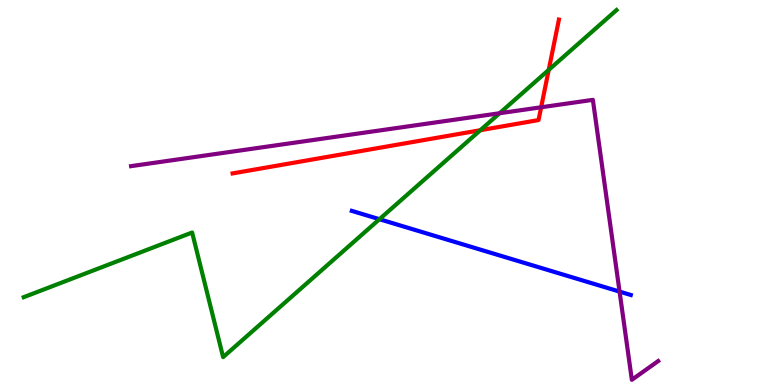[{'lines': ['blue', 'red'], 'intersections': []}, {'lines': ['green', 'red'], 'intersections': [{'x': 6.2, 'y': 6.62}, {'x': 7.08, 'y': 8.18}]}, {'lines': ['purple', 'red'], 'intersections': [{'x': 6.98, 'y': 7.21}]}, {'lines': ['blue', 'green'], 'intersections': [{'x': 4.9, 'y': 4.31}]}, {'lines': ['blue', 'purple'], 'intersections': [{'x': 7.99, 'y': 2.43}]}, {'lines': ['green', 'purple'], 'intersections': [{'x': 6.45, 'y': 7.06}]}]